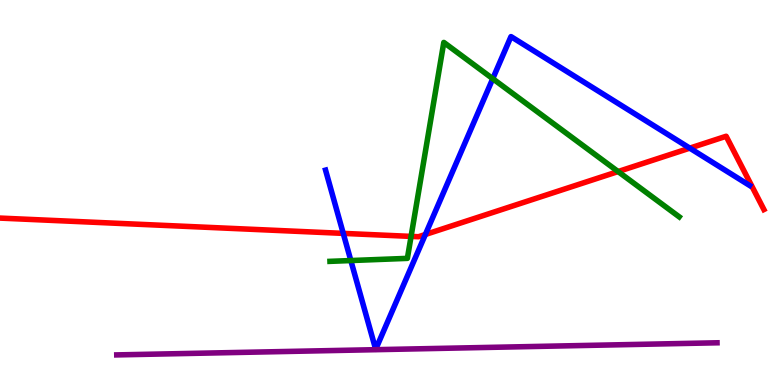[{'lines': ['blue', 'red'], 'intersections': [{'x': 4.43, 'y': 3.94}, {'x': 5.49, 'y': 3.91}, {'x': 8.9, 'y': 6.15}]}, {'lines': ['green', 'red'], 'intersections': [{'x': 5.3, 'y': 3.86}, {'x': 7.98, 'y': 5.54}]}, {'lines': ['purple', 'red'], 'intersections': []}, {'lines': ['blue', 'green'], 'intersections': [{'x': 4.53, 'y': 3.23}, {'x': 6.36, 'y': 7.96}]}, {'lines': ['blue', 'purple'], 'intersections': []}, {'lines': ['green', 'purple'], 'intersections': []}]